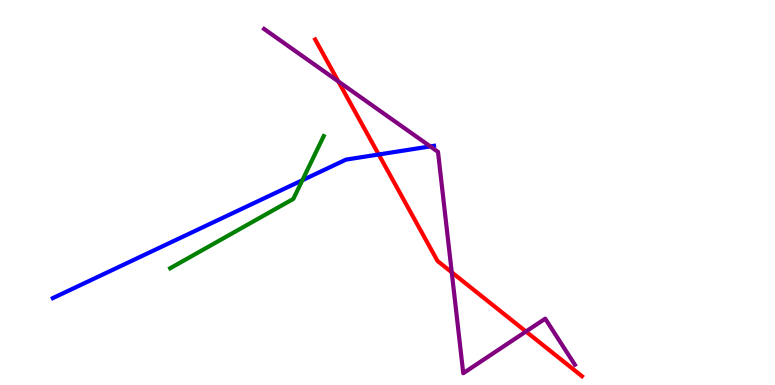[{'lines': ['blue', 'red'], 'intersections': [{'x': 4.89, 'y': 5.99}]}, {'lines': ['green', 'red'], 'intersections': []}, {'lines': ['purple', 'red'], 'intersections': [{'x': 4.37, 'y': 7.88}, {'x': 5.83, 'y': 2.93}, {'x': 6.79, 'y': 1.39}]}, {'lines': ['blue', 'green'], 'intersections': [{'x': 3.9, 'y': 5.32}]}, {'lines': ['blue', 'purple'], 'intersections': [{'x': 5.55, 'y': 6.2}]}, {'lines': ['green', 'purple'], 'intersections': []}]